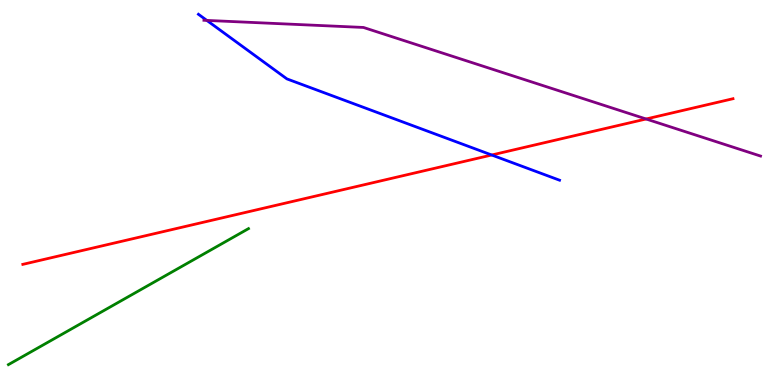[{'lines': ['blue', 'red'], 'intersections': [{'x': 6.34, 'y': 5.97}]}, {'lines': ['green', 'red'], 'intersections': []}, {'lines': ['purple', 'red'], 'intersections': [{'x': 8.34, 'y': 6.91}]}, {'lines': ['blue', 'green'], 'intersections': []}, {'lines': ['blue', 'purple'], 'intersections': [{'x': 2.67, 'y': 9.47}]}, {'lines': ['green', 'purple'], 'intersections': []}]